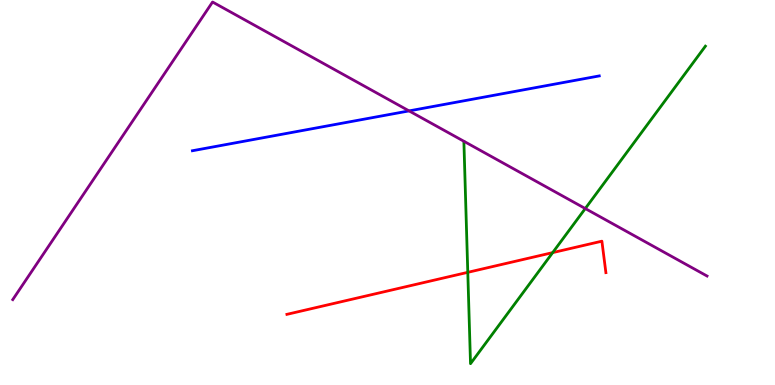[{'lines': ['blue', 'red'], 'intersections': []}, {'lines': ['green', 'red'], 'intersections': [{'x': 6.04, 'y': 2.93}, {'x': 7.13, 'y': 3.44}]}, {'lines': ['purple', 'red'], 'intersections': []}, {'lines': ['blue', 'green'], 'intersections': []}, {'lines': ['blue', 'purple'], 'intersections': [{'x': 5.28, 'y': 7.12}]}, {'lines': ['green', 'purple'], 'intersections': [{'x': 7.55, 'y': 4.58}]}]